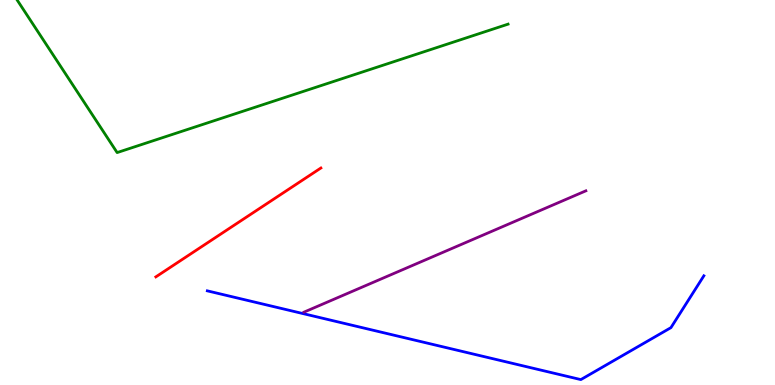[{'lines': ['blue', 'red'], 'intersections': []}, {'lines': ['green', 'red'], 'intersections': []}, {'lines': ['purple', 'red'], 'intersections': []}, {'lines': ['blue', 'green'], 'intersections': []}, {'lines': ['blue', 'purple'], 'intersections': []}, {'lines': ['green', 'purple'], 'intersections': []}]